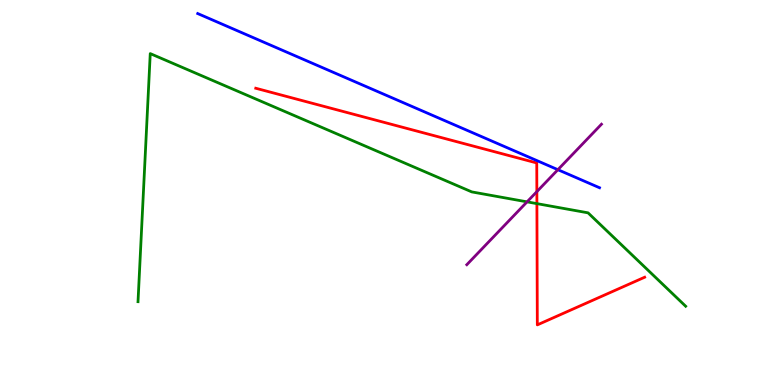[{'lines': ['blue', 'red'], 'intersections': []}, {'lines': ['green', 'red'], 'intersections': [{'x': 6.93, 'y': 4.71}]}, {'lines': ['purple', 'red'], 'intersections': [{'x': 6.93, 'y': 5.02}]}, {'lines': ['blue', 'green'], 'intersections': []}, {'lines': ['blue', 'purple'], 'intersections': [{'x': 7.2, 'y': 5.59}]}, {'lines': ['green', 'purple'], 'intersections': [{'x': 6.8, 'y': 4.76}]}]